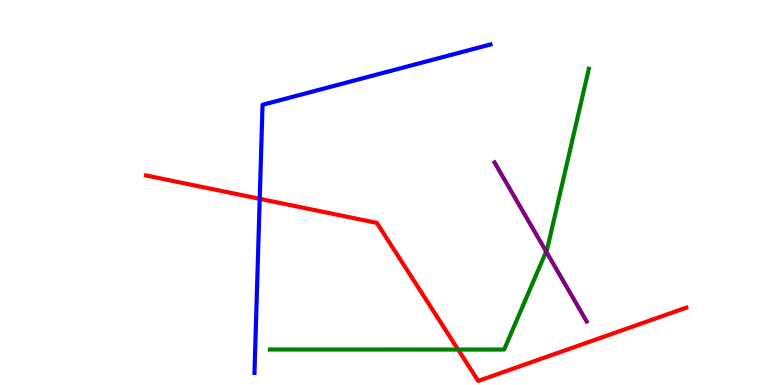[{'lines': ['blue', 'red'], 'intersections': [{'x': 3.35, 'y': 4.84}]}, {'lines': ['green', 'red'], 'intersections': [{'x': 5.91, 'y': 0.921}]}, {'lines': ['purple', 'red'], 'intersections': []}, {'lines': ['blue', 'green'], 'intersections': []}, {'lines': ['blue', 'purple'], 'intersections': []}, {'lines': ['green', 'purple'], 'intersections': [{'x': 7.05, 'y': 3.47}]}]